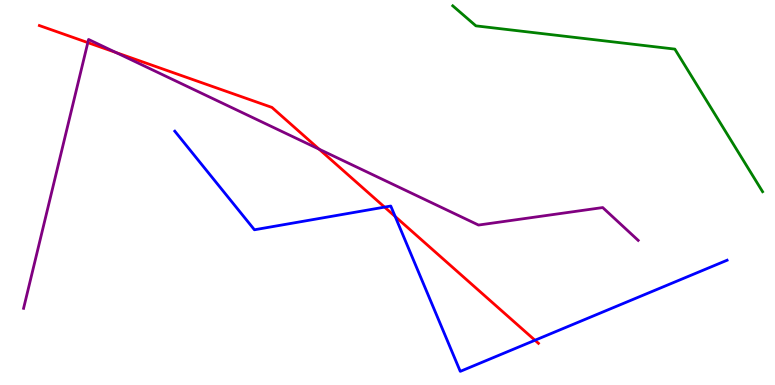[{'lines': ['blue', 'red'], 'intersections': [{'x': 4.96, 'y': 4.62}, {'x': 5.1, 'y': 4.38}, {'x': 6.9, 'y': 1.16}]}, {'lines': ['green', 'red'], 'intersections': []}, {'lines': ['purple', 'red'], 'intersections': [{'x': 1.13, 'y': 8.89}, {'x': 1.5, 'y': 8.64}, {'x': 4.12, 'y': 6.12}]}, {'lines': ['blue', 'green'], 'intersections': []}, {'lines': ['blue', 'purple'], 'intersections': []}, {'lines': ['green', 'purple'], 'intersections': []}]